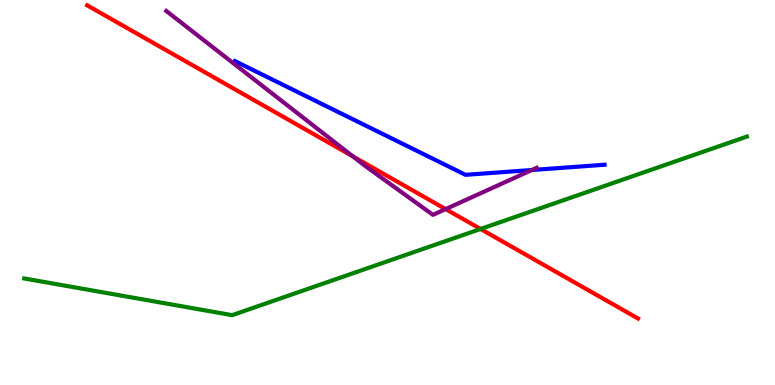[{'lines': ['blue', 'red'], 'intersections': []}, {'lines': ['green', 'red'], 'intersections': [{'x': 6.2, 'y': 4.05}]}, {'lines': ['purple', 'red'], 'intersections': [{'x': 4.55, 'y': 5.94}, {'x': 5.75, 'y': 4.57}]}, {'lines': ['blue', 'green'], 'intersections': []}, {'lines': ['blue', 'purple'], 'intersections': [{'x': 6.86, 'y': 5.58}]}, {'lines': ['green', 'purple'], 'intersections': []}]